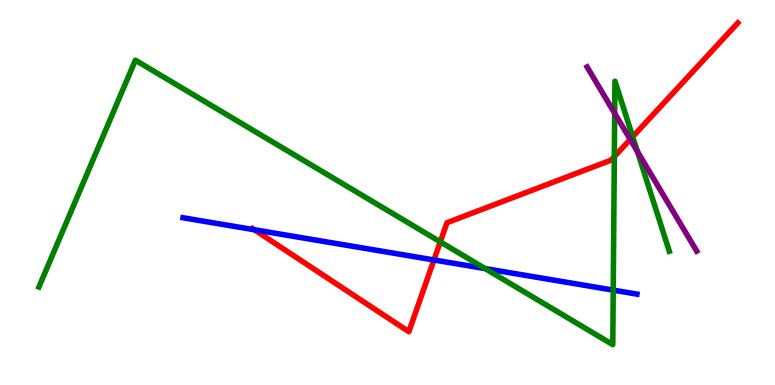[{'lines': ['blue', 'red'], 'intersections': [{'x': 3.28, 'y': 4.03}, {'x': 5.6, 'y': 3.25}]}, {'lines': ['green', 'red'], 'intersections': [{'x': 5.68, 'y': 3.72}, {'x': 7.93, 'y': 5.93}, {'x': 8.16, 'y': 6.45}]}, {'lines': ['purple', 'red'], 'intersections': [{'x': 8.13, 'y': 6.38}]}, {'lines': ['blue', 'green'], 'intersections': [{'x': 6.26, 'y': 3.02}, {'x': 7.91, 'y': 2.46}]}, {'lines': ['blue', 'purple'], 'intersections': []}, {'lines': ['green', 'purple'], 'intersections': [{'x': 7.93, 'y': 7.06}, {'x': 8.22, 'y': 6.06}]}]